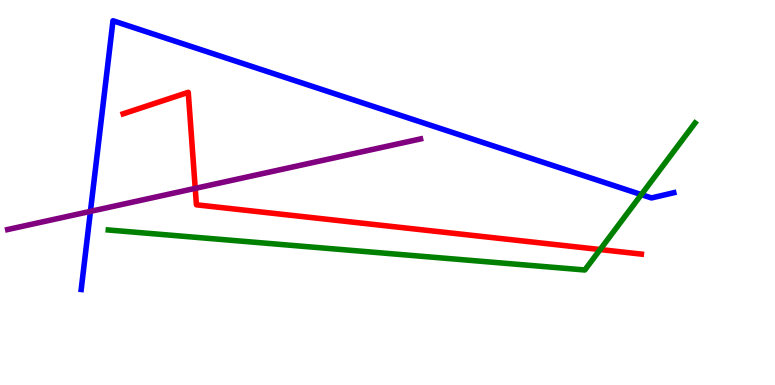[{'lines': ['blue', 'red'], 'intersections': []}, {'lines': ['green', 'red'], 'intersections': [{'x': 7.74, 'y': 3.52}]}, {'lines': ['purple', 'red'], 'intersections': [{'x': 2.52, 'y': 5.11}]}, {'lines': ['blue', 'green'], 'intersections': [{'x': 8.28, 'y': 4.95}]}, {'lines': ['blue', 'purple'], 'intersections': [{'x': 1.17, 'y': 4.51}]}, {'lines': ['green', 'purple'], 'intersections': []}]